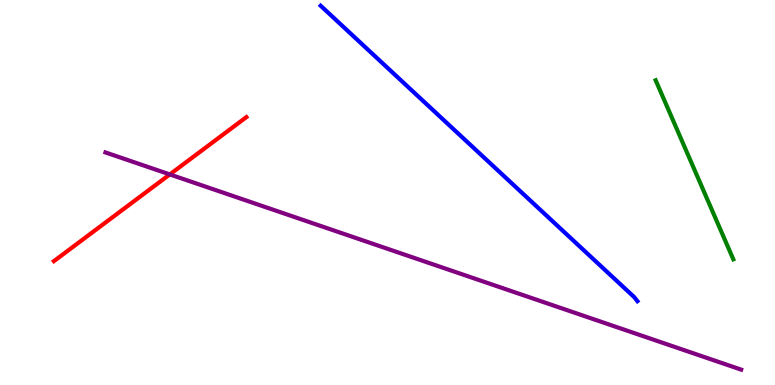[{'lines': ['blue', 'red'], 'intersections': []}, {'lines': ['green', 'red'], 'intersections': []}, {'lines': ['purple', 'red'], 'intersections': [{'x': 2.19, 'y': 5.47}]}, {'lines': ['blue', 'green'], 'intersections': []}, {'lines': ['blue', 'purple'], 'intersections': []}, {'lines': ['green', 'purple'], 'intersections': []}]